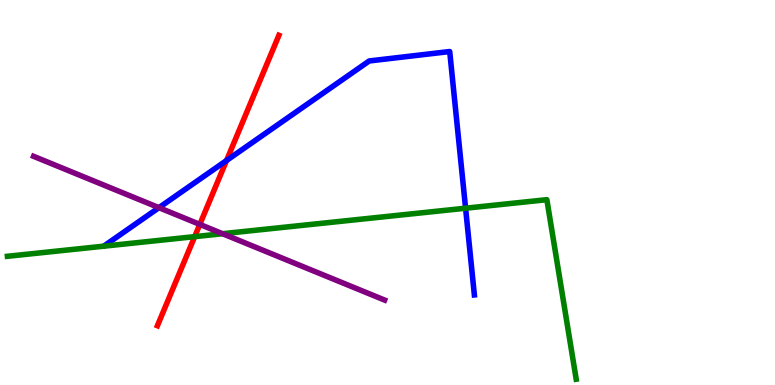[{'lines': ['blue', 'red'], 'intersections': [{'x': 2.92, 'y': 5.83}]}, {'lines': ['green', 'red'], 'intersections': [{'x': 2.51, 'y': 3.85}]}, {'lines': ['purple', 'red'], 'intersections': [{'x': 2.58, 'y': 4.17}]}, {'lines': ['blue', 'green'], 'intersections': [{'x': 6.01, 'y': 4.59}]}, {'lines': ['blue', 'purple'], 'intersections': [{'x': 2.05, 'y': 4.61}]}, {'lines': ['green', 'purple'], 'intersections': [{'x': 2.87, 'y': 3.93}]}]